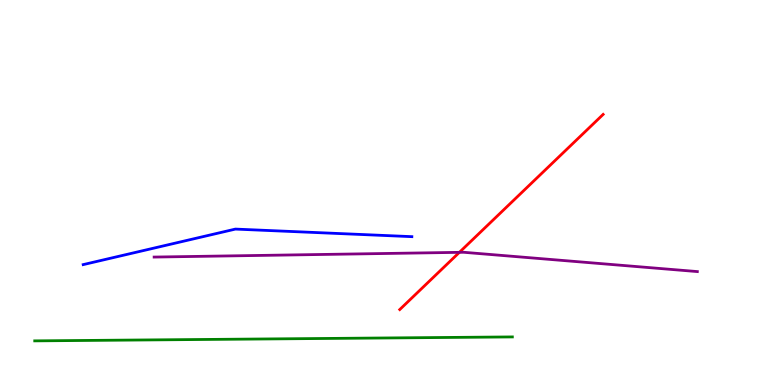[{'lines': ['blue', 'red'], 'intersections': []}, {'lines': ['green', 'red'], 'intersections': []}, {'lines': ['purple', 'red'], 'intersections': [{'x': 5.93, 'y': 3.45}]}, {'lines': ['blue', 'green'], 'intersections': []}, {'lines': ['blue', 'purple'], 'intersections': []}, {'lines': ['green', 'purple'], 'intersections': []}]